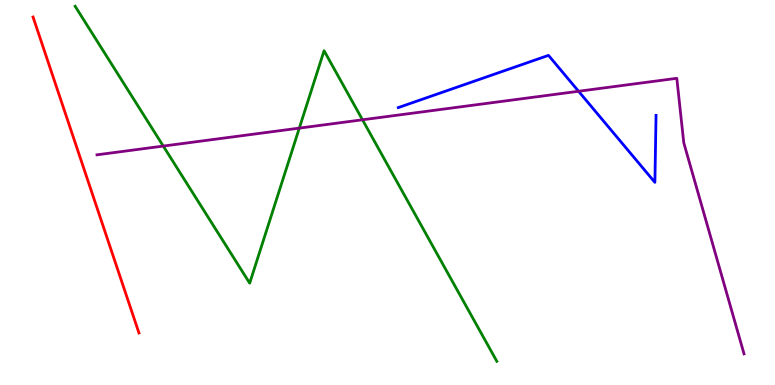[{'lines': ['blue', 'red'], 'intersections': []}, {'lines': ['green', 'red'], 'intersections': []}, {'lines': ['purple', 'red'], 'intersections': []}, {'lines': ['blue', 'green'], 'intersections': []}, {'lines': ['blue', 'purple'], 'intersections': [{'x': 7.47, 'y': 7.63}]}, {'lines': ['green', 'purple'], 'intersections': [{'x': 2.11, 'y': 6.21}, {'x': 3.86, 'y': 6.67}, {'x': 4.68, 'y': 6.89}]}]